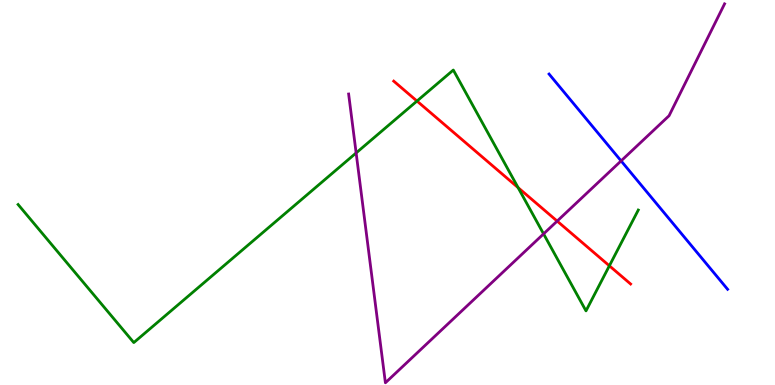[{'lines': ['blue', 'red'], 'intersections': []}, {'lines': ['green', 'red'], 'intersections': [{'x': 5.38, 'y': 7.38}, {'x': 6.69, 'y': 5.13}, {'x': 7.86, 'y': 3.1}]}, {'lines': ['purple', 'red'], 'intersections': [{'x': 7.19, 'y': 4.26}]}, {'lines': ['blue', 'green'], 'intersections': []}, {'lines': ['blue', 'purple'], 'intersections': [{'x': 8.01, 'y': 5.82}]}, {'lines': ['green', 'purple'], 'intersections': [{'x': 4.6, 'y': 6.03}, {'x': 7.01, 'y': 3.93}]}]